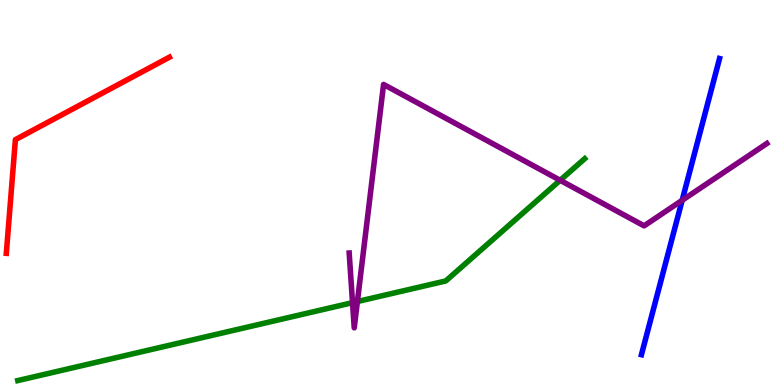[{'lines': ['blue', 'red'], 'intersections': []}, {'lines': ['green', 'red'], 'intersections': []}, {'lines': ['purple', 'red'], 'intersections': []}, {'lines': ['blue', 'green'], 'intersections': []}, {'lines': ['blue', 'purple'], 'intersections': [{'x': 8.8, 'y': 4.8}]}, {'lines': ['green', 'purple'], 'intersections': [{'x': 4.55, 'y': 2.14}, {'x': 4.61, 'y': 2.17}, {'x': 7.23, 'y': 5.32}]}]